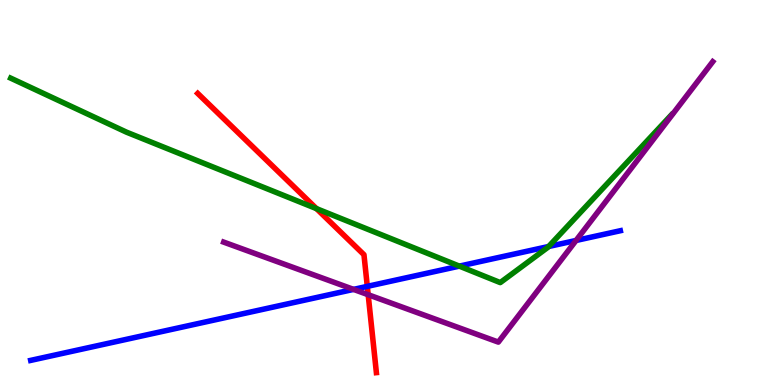[{'lines': ['blue', 'red'], 'intersections': [{'x': 4.74, 'y': 2.56}]}, {'lines': ['green', 'red'], 'intersections': [{'x': 4.08, 'y': 4.58}]}, {'lines': ['purple', 'red'], 'intersections': [{'x': 4.75, 'y': 2.34}]}, {'lines': ['blue', 'green'], 'intersections': [{'x': 5.93, 'y': 3.09}, {'x': 7.08, 'y': 3.6}]}, {'lines': ['blue', 'purple'], 'intersections': [{'x': 4.56, 'y': 2.48}, {'x': 7.43, 'y': 3.75}]}, {'lines': ['green', 'purple'], 'intersections': []}]